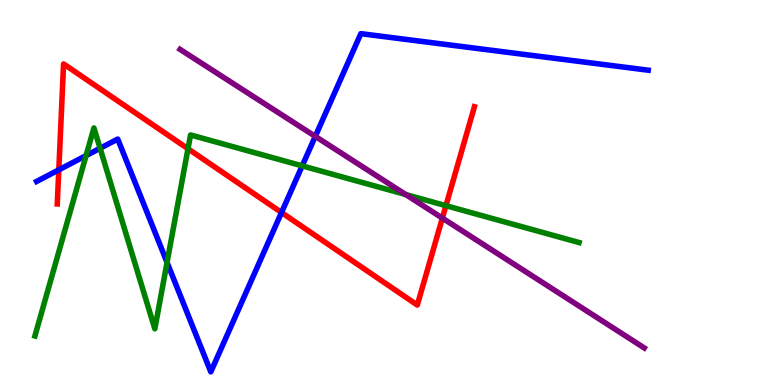[{'lines': ['blue', 'red'], 'intersections': [{'x': 0.759, 'y': 5.59}, {'x': 3.63, 'y': 4.48}]}, {'lines': ['green', 'red'], 'intersections': [{'x': 2.43, 'y': 6.14}, {'x': 5.75, 'y': 4.66}]}, {'lines': ['purple', 'red'], 'intersections': [{'x': 5.71, 'y': 4.34}]}, {'lines': ['blue', 'green'], 'intersections': [{'x': 1.11, 'y': 5.96}, {'x': 1.29, 'y': 6.15}, {'x': 2.16, 'y': 3.18}, {'x': 3.9, 'y': 5.69}]}, {'lines': ['blue', 'purple'], 'intersections': [{'x': 4.07, 'y': 6.46}]}, {'lines': ['green', 'purple'], 'intersections': [{'x': 5.24, 'y': 4.95}]}]